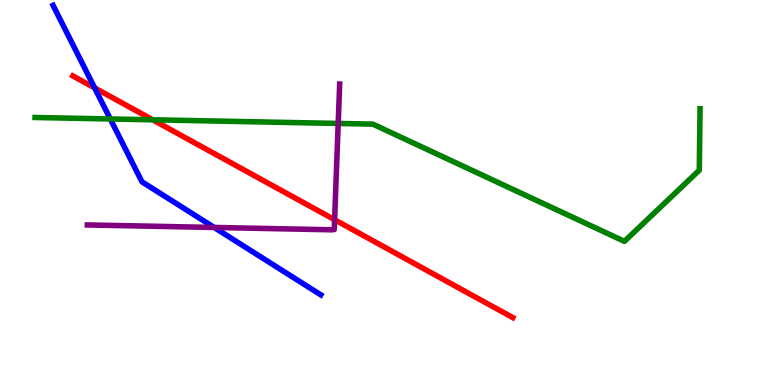[{'lines': ['blue', 'red'], 'intersections': [{'x': 1.22, 'y': 7.72}]}, {'lines': ['green', 'red'], 'intersections': [{'x': 1.97, 'y': 6.89}]}, {'lines': ['purple', 'red'], 'intersections': [{'x': 4.32, 'y': 4.29}]}, {'lines': ['blue', 'green'], 'intersections': [{'x': 1.42, 'y': 6.91}]}, {'lines': ['blue', 'purple'], 'intersections': [{'x': 2.76, 'y': 4.09}]}, {'lines': ['green', 'purple'], 'intersections': [{'x': 4.36, 'y': 6.79}]}]